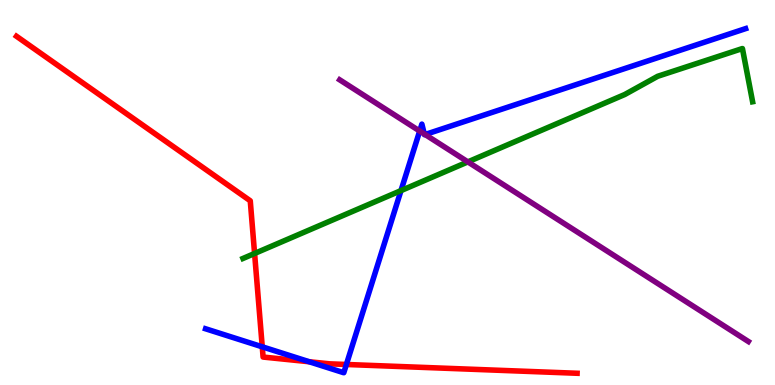[{'lines': ['blue', 'red'], 'intersections': [{'x': 3.38, 'y': 0.992}, {'x': 3.99, 'y': 0.604}, {'x': 4.47, 'y': 0.533}]}, {'lines': ['green', 'red'], 'intersections': [{'x': 3.28, 'y': 3.42}]}, {'lines': ['purple', 'red'], 'intersections': []}, {'lines': ['blue', 'green'], 'intersections': [{'x': 5.17, 'y': 5.05}]}, {'lines': ['blue', 'purple'], 'intersections': [{'x': 5.42, 'y': 6.6}, {'x': 5.47, 'y': 6.52}, {'x': 5.49, 'y': 6.51}]}, {'lines': ['green', 'purple'], 'intersections': [{'x': 6.04, 'y': 5.8}]}]